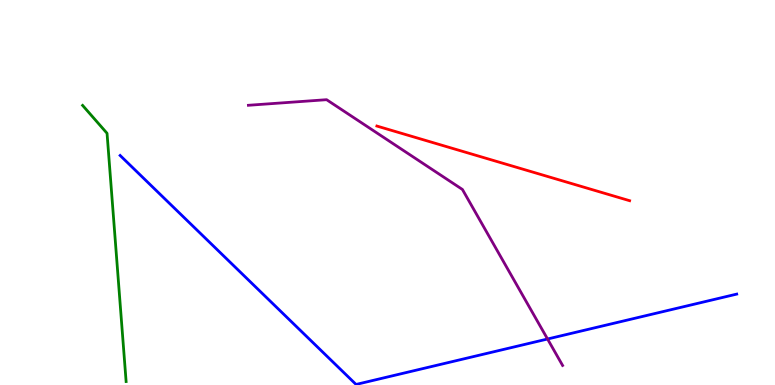[{'lines': ['blue', 'red'], 'intersections': []}, {'lines': ['green', 'red'], 'intersections': []}, {'lines': ['purple', 'red'], 'intersections': []}, {'lines': ['blue', 'green'], 'intersections': []}, {'lines': ['blue', 'purple'], 'intersections': [{'x': 7.07, 'y': 1.19}]}, {'lines': ['green', 'purple'], 'intersections': []}]